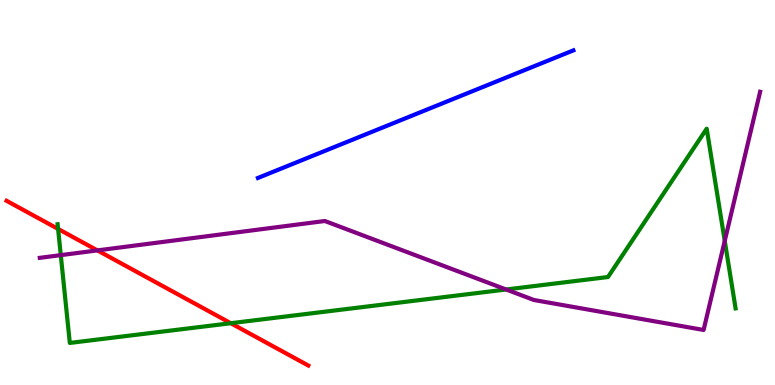[{'lines': ['blue', 'red'], 'intersections': []}, {'lines': ['green', 'red'], 'intersections': [{'x': 0.75, 'y': 4.05}, {'x': 2.98, 'y': 1.6}]}, {'lines': ['purple', 'red'], 'intersections': [{'x': 1.26, 'y': 3.5}]}, {'lines': ['blue', 'green'], 'intersections': []}, {'lines': ['blue', 'purple'], 'intersections': []}, {'lines': ['green', 'purple'], 'intersections': [{'x': 0.784, 'y': 3.37}, {'x': 6.53, 'y': 2.48}, {'x': 9.35, 'y': 3.74}]}]